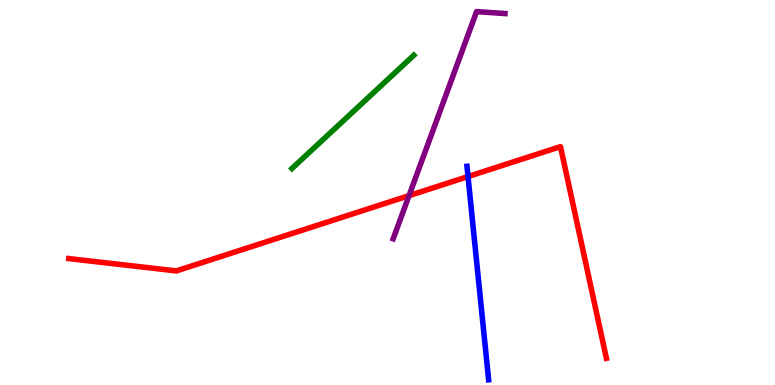[{'lines': ['blue', 'red'], 'intersections': [{'x': 6.04, 'y': 5.41}]}, {'lines': ['green', 'red'], 'intersections': []}, {'lines': ['purple', 'red'], 'intersections': [{'x': 5.28, 'y': 4.92}]}, {'lines': ['blue', 'green'], 'intersections': []}, {'lines': ['blue', 'purple'], 'intersections': []}, {'lines': ['green', 'purple'], 'intersections': []}]